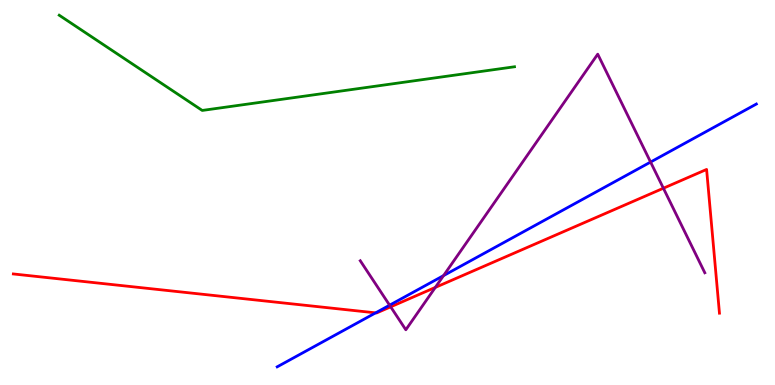[{'lines': ['blue', 'red'], 'intersections': [{'x': 4.85, 'y': 1.87}]}, {'lines': ['green', 'red'], 'intersections': []}, {'lines': ['purple', 'red'], 'intersections': [{'x': 5.04, 'y': 2.03}, {'x': 5.62, 'y': 2.53}, {'x': 8.56, 'y': 5.11}]}, {'lines': ['blue', 'green'], 'intersections': []}, {'lines': ['blue', 'purple'], 'intersections': [{'x': 5.03, 'y': 2.07}, {'x': 5.72, 'y': 2.84}, {'x': 8.39, 'y': 5.79}]}, {'lines': ['green', 'purple'], 'intersections': []}]